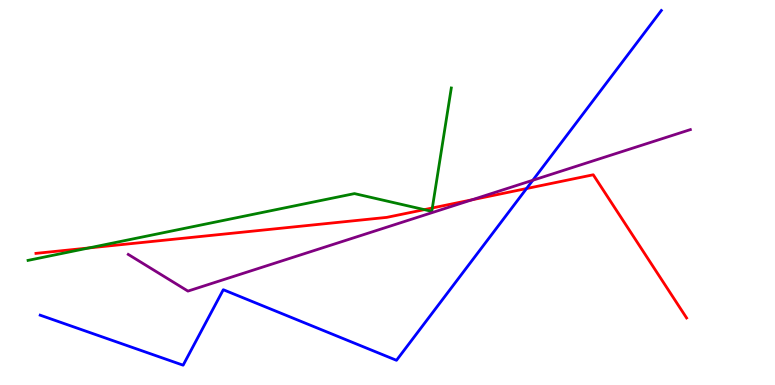[{'lines': ['blue', 'red'], 'intersections': [{'x': 6.79, 'y': 5.1}]}, {'lines': ['green', 'red'], 'intersections': [{'x': 1.15, 'y': 3.56}, {'x': 5.48, 'y': 4.55}, {'x': 5.58, 'y': 4.6}]}, {'lines': ['purple', 'red'], 'intersections': [{'x': 6.09, 'y': 4.81}]}, {'lines': ['blue', 'green'], 'intersections': []}, {'lines': ['blue', 'purple'], 'intersections': [{'x': 6.88, 'y': 5.32}]}, {'lines': ['green', 'purple'], 'intersections': []}]